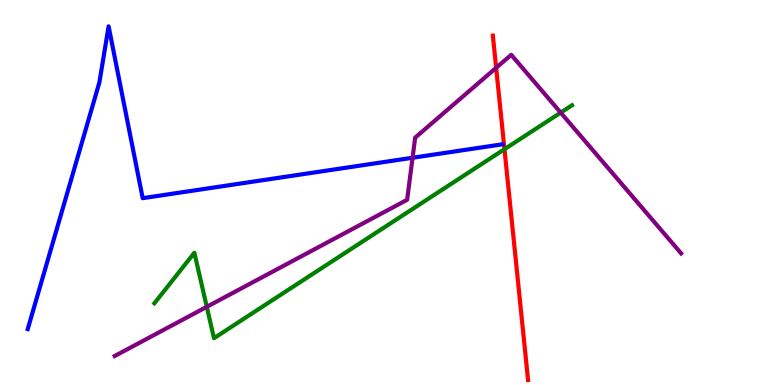[{'lines': ['blue', 'red'], 'intersections': []}, {'lines': ['green', 'red'], 'intersections': [{'x': 6.51, 'y': 6.12}]}, {'lines': ['purple', 'red'], 'intersections': [{'x': 6.4, 'y': 8.24}]}, {'lines': ['blue', 'green'], 'intersections': []}, {'lines': ['blue', 'purple'], 'intersections': [{'x': 5.32, 'y': 5.9}]}, {'lines': ['green', 'purple'], 'intersections': [{'x': 2.67, 'y': 2.03}, {'x': 7.23, 'y': 7.07}]}]